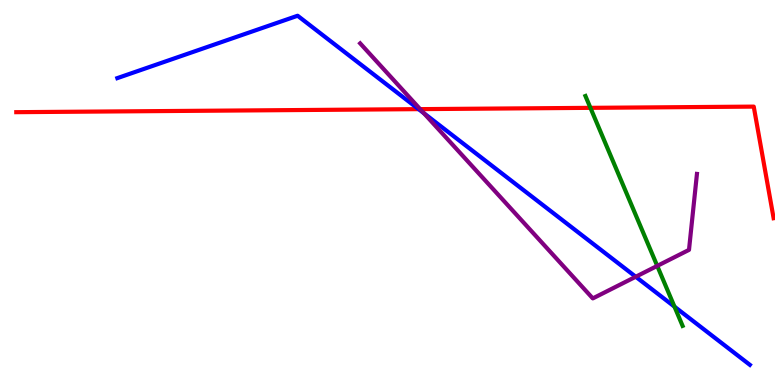[{'lines': ['blue', 'red'], 'intersections': [{'x': 5.4, 'y': 7.17}]}, {'lines': ['green', 'red'], 'intersections': [{'x': 7.62, 'y': 7.2}]}, {'lines': ['purple', 'red'], 'intersections': [{'x': 5.42, 'y': 7.17}]}, {'lines': ['blue', 'green'], 'intersections': [{'x': 8.7, 'y': 2.04}]}, {'lines': ['blue', 'purple'], 'intersections': [{'x': 5.47, 'y': 7.06}, {'x': 8.2, 'y': 2.81}]}, {'lines': ['green', 'purple'], 'intersections': [{'x': 8.48, 'y': 3.09}]}]